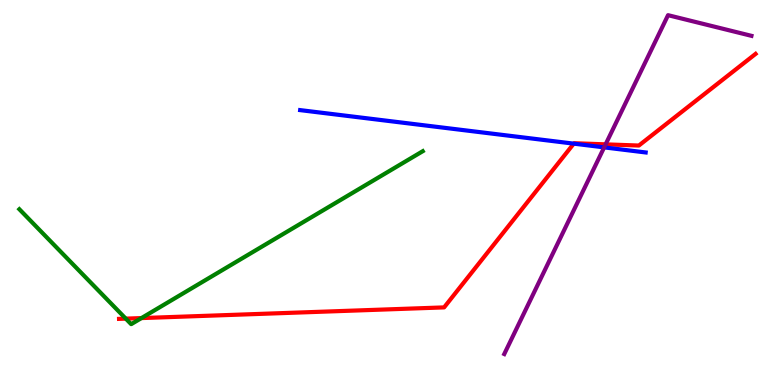[{'lines': ['blue', 'red'], 'intersections': [{'x': 7.4, 'y': 6.27}]}, {'lines': ['green', 'red'], 'intersections': [{'x': 1.62, 'y': 1.72}, {'x': 1.83, 'y': 1.74}]}, {'lines': ['purple', 'red'], 'intersections': [{'x': 7.81, 'y': 6.25}]}, {'lines': ['blue', 'green'], 'intersections': []}, {'lines': ['blue', 'purple'], 'intersections': [{'x': 7.8, 'y': 6.17}]}, {'lines': ['green', 'purple'], 'intersections': []}]